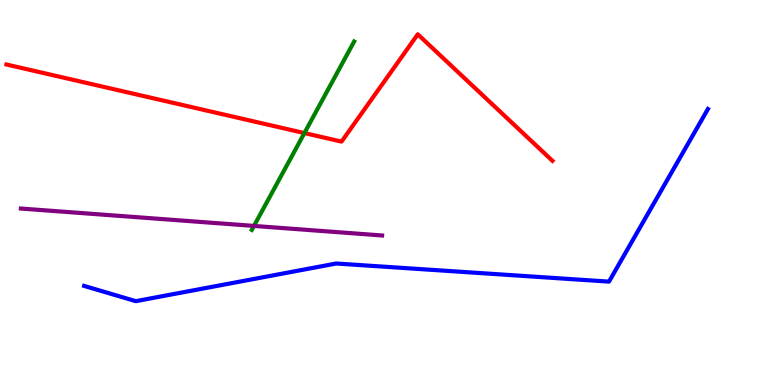[{'lines': ['blue', 'red'], 'intersections': []}, {'lines': ['green', 'red'], 'intersections': [{'x': 3.93, 'y': 6.54}]}, {'lines': ['purple', 'red'], 'intersections': []}, {'lines': ['blue', 'green'], 'intersections': []}, {'lines': ['blue', 'purple'], 'intersections': []}, {'lines': ['green', 'purple'], 'intersections': [{'x': 3.28, 'y': 4.13}]}]